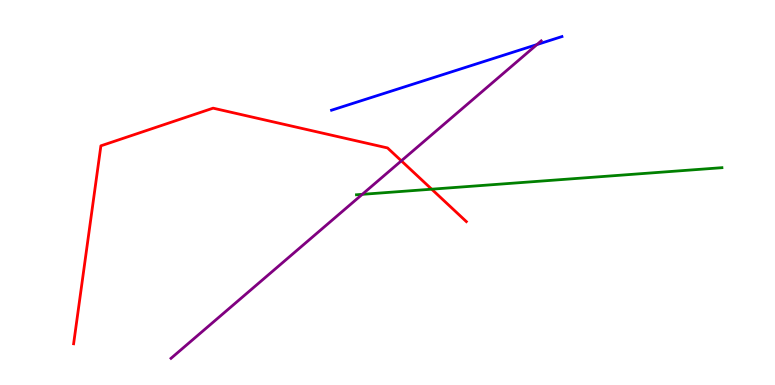[{'lines': ['blue', 'red'], 'intersections': []}, {'lines': ['green', 'red'], 'intersections': [{'x': 5.57, 'y': 5.09}]}, {'lines': ['purple', 'red'], 'intersections': [{'x': 5.18, 'y': 5.82}]}, {'lines': ['blue', 'green'], 'intersections': []}, {'lines': ['blue', 'purple'], 'intersections': [{'x': 6.93, 'y': 8.84}]}, {'lines': ['green', 'purple'], 'intersections': [{'x': 4.67, 'y': 4.95}]}]